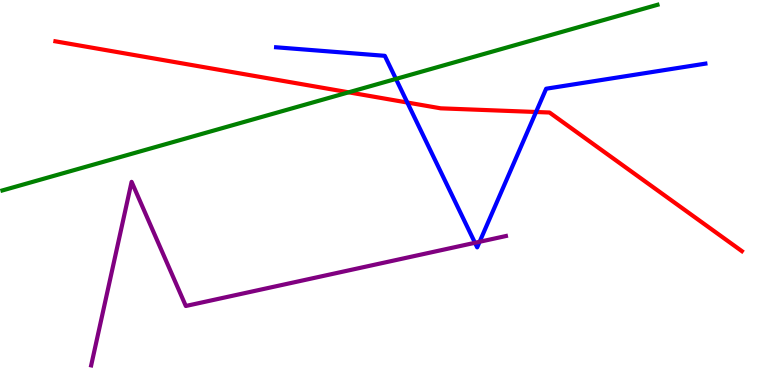[{'lines': ['blue', 'red'], 'intersections': [{'x': 5.26, 'y': 7.34}, {'x': 6.92, 'y': 7.09}]}, {'lines': ['green', 'red'], 'intersections': [{'x': 4.5, 'y': 7.6}]}, {'lines': ['purple', 'red'], 'intersections': []}, {'lines': ['blue', 'green'], 'intersections': [{'x': 5.11, 'y': 7.95}]}, {'lines': ['blue', 'purple'], 'intersections': [{'x': 6.13, 'y': 3.69}, {'x': 6.19, 'y': 3.72}]}, {'lines': ['green', 'purple'], 'intersections': []}]